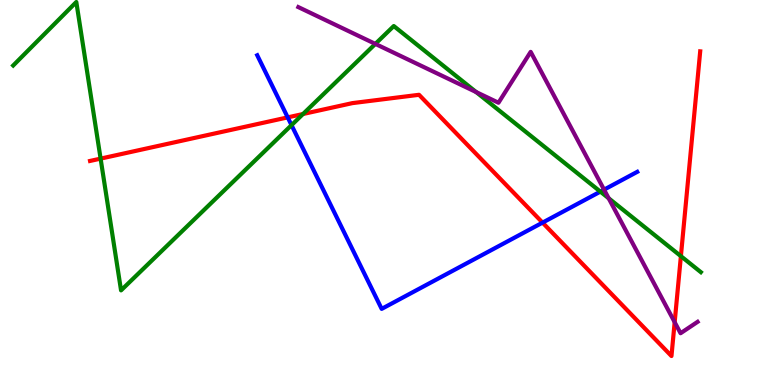[{'lines': ['blue', 'red'], 'intersections': [{'x': 3.71, 'y': 6.95}, {'x': 7.0, 'y': 4.22}]}, {'lines': ['green', 'red'], 'intersections': [{'x': 1.3, 'y': 5.88}, {'x': 3.91, 'y': 7.04}, {'x': 8.79, 'y': 3.35}]}, {'lines': ['purple', 'red'], 'intersections': [{'x': 8.71, 'y': 1.63}]}, {'lines': ['blue', 'green'], 'intersections': [{'x': 3.76, 'y': 6.75}, {'x': 7.75, 'y': 5.02}]}, {'lines': ['blue', 'purple'], 'intersections': [{'x': 7.79, 'y': 5.07}]}, {'lines': ['green', 'purple'], 'intersections': [{'x': 4.84, 'y': 8.86}, {'x': 6.14, 'y': 7.61}, {'x': 7.85, 'y': 4.85}]}]